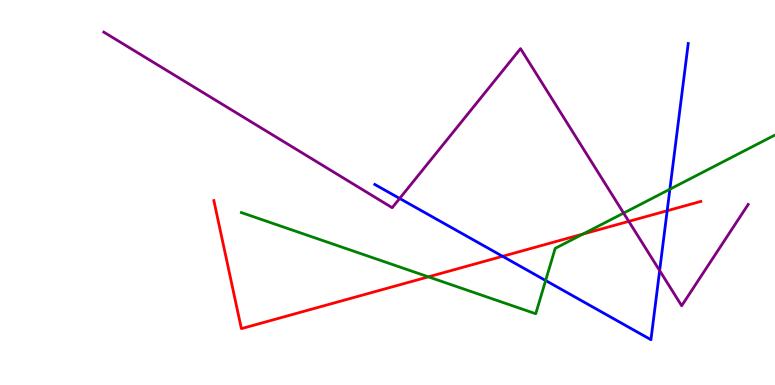[{'lines': ['blue', 'red'], 'intersections': [{'x': 6.48, 'y': 3.34}, {'x': 8.61, 'y': 4.53}]}, {'lines': ['green', 'red'], 'intersections': [{'x': 5.53, 'y': 2.81}, {'x': 7.52, 'y': 3.92}]}, {'lines': ['purple', 'red'], 'intersections': [{'x': 8.11, 'y': 4.25}]}, {'lines': ['blue', 'green'], 'intersections': [{'x': 7.04, 'y': 2.71}, {'x': 8.64, 'y': 5.08}]}, {'lines': ['blue', 'purple'], 'intersections': [{'x': 5.16, 'y': 4.85}, {'x': 8.51, 'y': 2.97}]}, {'lines': ['green', 'purple'], 'intersections': [{'x': 8.05, 'y': 4.47}]}]